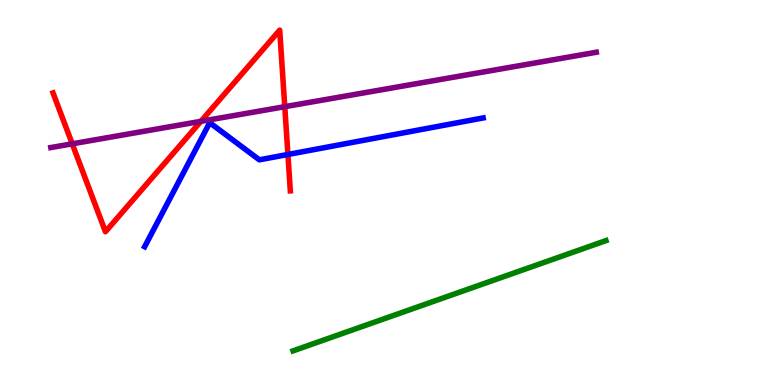[{'lines': ['blue', 'red'], 'intersections': [{'x': 3.72, 'y': 5.99}]}, {'lines': ['green', 'red'], 'intersections': []}, {'lines': ['purple', 'red'], 'intersections': [{'x': 0.932, 'y': 6.26}, {'x': 2.59, 'y': 6.85}, {'x': 3.67, 'y': 7.23}]}, {'lines': ['blue', 'green'], 'intersections': []}, {'lines': ['blue', 'purple'], 'intersections': []}, {'lines': ['green', 'purple'], 'intersections': []}]